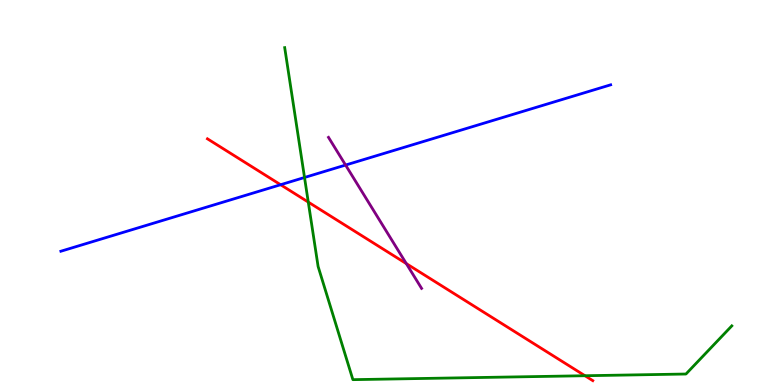[{'lines': ['blue', 'red'], 'intersections': [{'x': 3.62, 'y': 5.2}]}, {'lines': ['green', 'red'], 'intersections': [{'x': 3.98, 'y': 4.75}, {'x': 7.55, 'y': 0.241}]}, {'lines': ['purple', 'red'], 'intersections': [{'x': 5.24, 'y': 3.15}]}, {'lines': ['blue', 'green'], 'intersections': [{'x': 3.93, 'y': 5.39}]}, {'lines': ['blue', 'purple'], 'intersections': [{'x': 4.46, 'y': 5.71}]}, {'lines': ['green', 'purple'], 'intersections': []}]